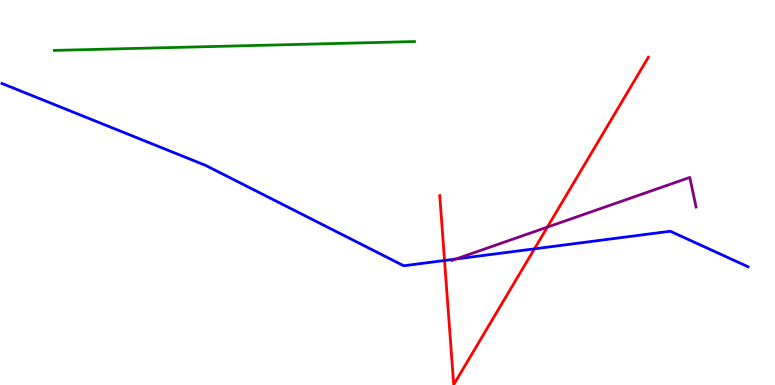[{'lines': ['blue', 'red'], 'intersections': [{'x': 5.74, 'y': 3.23}, {'x': 6.9, 'y': 3.54}]}, {'lines': ['green', 'red'], 'intersections': []}, {'lines': ['purple', 'red'], 'intersections': [{'x': 7.06, 'y': 4.1}]}, {'lines': ['blue', 'green'], 'intersections': []}, {'lines': ['blue', 'purple'], 'intersections': [{'x': 5.88, 'y': 3.27}]}, {'lines': ['green', 'purple'], 'intersections': []}]